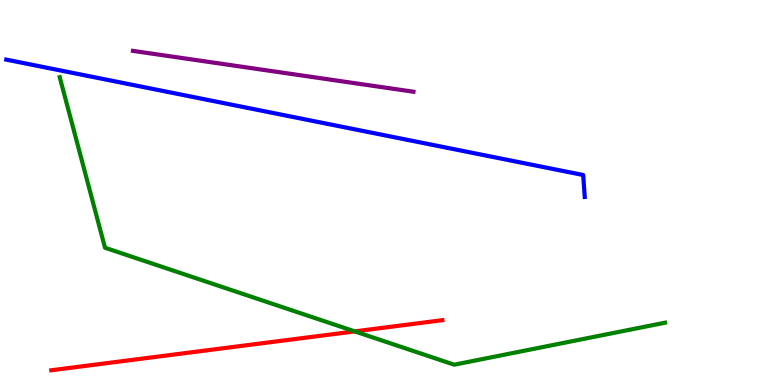[{'lines': ['blue', 'red'], 'intersections': []}, {'lines': ['green', 'red'], 'intersections': [{'x': 4.58, 'y': 1.39}]}, {'lines': ['purple', 'red'], 'intersections': []}, {'lines': ['blue', 'green'], 'intersections': []}, {'lines': ['blue', 'purple'], 'intersections': []}, {'lines': ['green', 'purple'], 'intersections': []}]